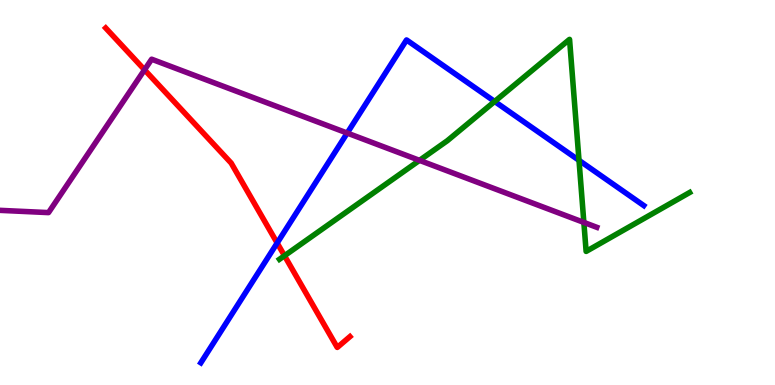[{'lines': ['blue', 'red'], 'intersections': [{'x': 3.58, 'y': 3.69}]}, {'lines': ['green', 'red'], 'intersections': [{'x': 3.67, 'y': 3.36}]}, {'lines': ['purple', 'red'], 'intersections': [{'x': 1.86, 'y': 8.19}]}, {'lines': ['blue', 'green'], 'intersections': [{'x': 6.38, 'y': 7.36}, {'x': 7.47, 'y': 5.84}]}, {'lines': ['blue', 'purple'], 'intersections': [{'x': 4.48, 'y': 6.54}]}, {'lines': ['green', 'purple'], 'intersections': [{'x': 5.41, 'y': 5.83}, {'x': 7.53, 'y': 4.22}]}]